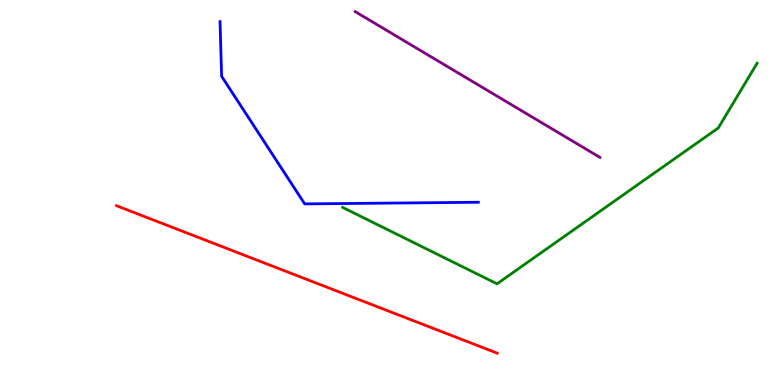[{'lines': ['blue', 'red'], 'intersections': []}, {'lines': ['green', 'red'], 'intersections': []}, {'lines': ['purple', 'red'], 'intersections': []}, {'lines': ['blue', 'green'], 'intersections': []}, {'lines': ['blue', 'purple'], 'intersections': []}, {'lines': ['green', 'purple'], 'intersections': []}]